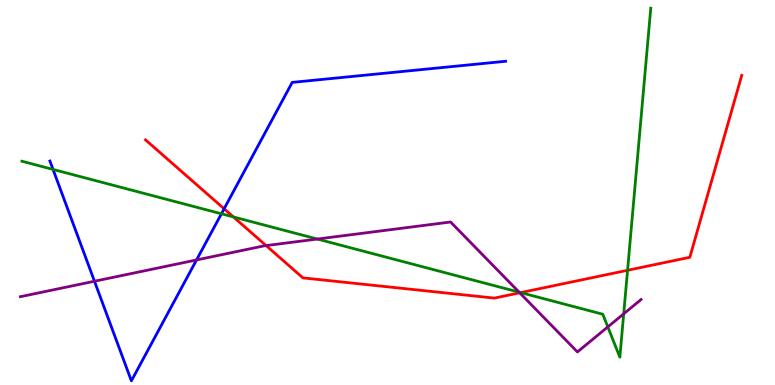[{'lines': ['blue', 'red'], 'intersections': [{'x': 2.89, 'y': 4.58}]}, {'lines': ['green', 'red'], 'intersections': [{'x': 3.01, 'y': 4.37}, {'x': 6.72, 'y': 2.4}, {'x': 8.1, 'y': 2.98}]}, {'lines': ['purple', 'red'], 'intersections': [{'x': 3.43, 'y': 3.62}, {'x': 6.71, 'y': 2.39}]}, {'lines': ['blue', 'green'], 'intersections': [{'x': 0.684, 'y': 5.6}, {'x': 2.86, 'y': 4.45}]}, {'lines': ['blue', 'purple'], 'intersections': [{'x': 1.22, 'y': 2.7}, {'x': 2.54, 'y': 3.25}]}, {'lines': ['green', 'purple'], 'intersections': [{'x': 4.09, 'y': 3.79}, {'x': 6.7, 'y': 2.41}, {'x': 7.84, 'y': 1.51}, {'x': 8.05, 'y': 1.85}]}]